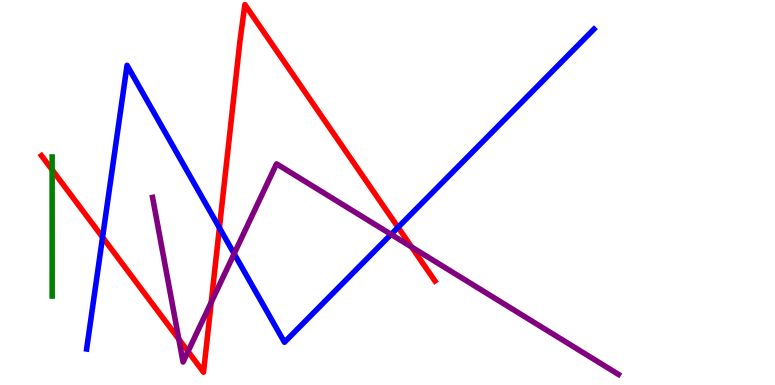[{'lines': ['blue', 'red'], 'intersections': [{'x': 1.32, 'y': 3.84}, {'x': 2.83, 'y': 4.08}, {'x': 5.14, 'y': 4.1}]}, {'lines': ['green', 'red'], 'intersections': [{'x': 0.673, 'y': 5.59}]}, {'lines': ['purple', 'red'], 'intersections': [{'x': 2.31, 'y': 1.19}, {'x': 2.43, 'y': 0.871}, {'x': 2.73, 'y': 2.15}, {'x': 5.31, 'y': 3.58}]}, {'lines': ['blue', 'green'], 'intersections': []}, {'lines': ['blue', 'purple'], 'intersections': [{'x': 3.02, 'y': 3.41}, {'x': 5.05, 'y': 3.91}]}, {'lines': ['green', 'purple'], 'intersections': []}]